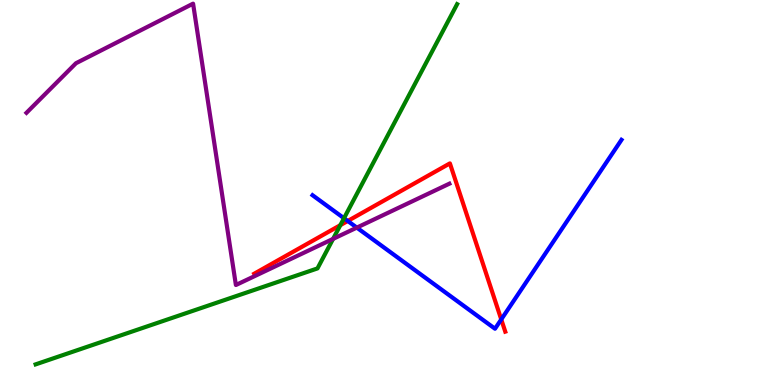[{'lines': ['blue', 'red'], 'intersections': [{'x': 4.49, 'y': 4.26}, {'x': 6.47, 'y': 1.7}]}, {'lines': ['green', 'red'], 'intersections': [{'x': 4.39, 'y': 4.15}]}, {'lines': ['purple', 'red'], 'intersections': []}, {'lines': ['blue', 'green'], 'intersections': [{'x': 4.44, 'y': 4.33}]}, {'lines': ['blue', 'purple'], 'intersections': [{'x': 4.6, 'y': 4.09}]}, {'lines': ['green', 'purple'], 'intersections': [{'x': 4.3, 'y': 3.8}]}]